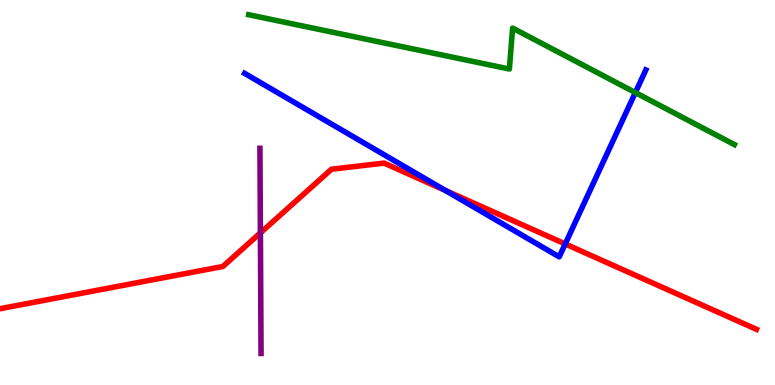[{'lines': ['blue', 'red'], 'intersections': [{'x': 5.75, 'y': 5.05}, {'x': 7.29, 'y': 3.66}]}, {'lines': ['green', 'red'], 'intersections': []}, {'lines': ['purple', 'red'], 'intersections': [{'x': 3.36, 'y': 3.95}]}, {'lines': ['blue', 'green'], 'intersections': [{'x': 8.2, 'y': 7.6}]}, {'lines': ['blue', 'purple'], 'intersections': []}, {'lines': ['green', 'purple'], 'intersections': []}]